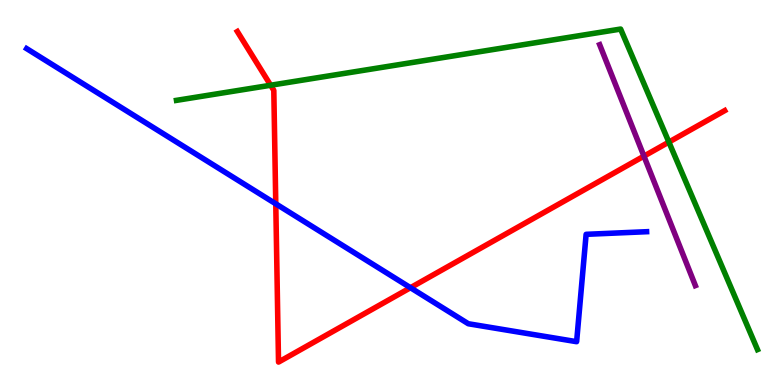[{'lines': ['blue', 'red'], 'intersections': [{'x': 3.56, 'y': 4.71}, {'x': 5.3, 'y': 2.53}]}, {'lines': ['green', 'red'], 'intersections': [{'x': 3.49, 'y': 7.79}, {'x': 8.63, 'y': 6.31}]}, {'lines': ['purple', 'red'], 'intersections': [{'x': 8.31, 'y': 5.94}]}, {'lines': ['blue', 'green'], 'intersections': []}, {'lines': ['blue', 'purple'], 'intersections': []}, {'lines': ['green', 'purple'], 'intersections': []}]